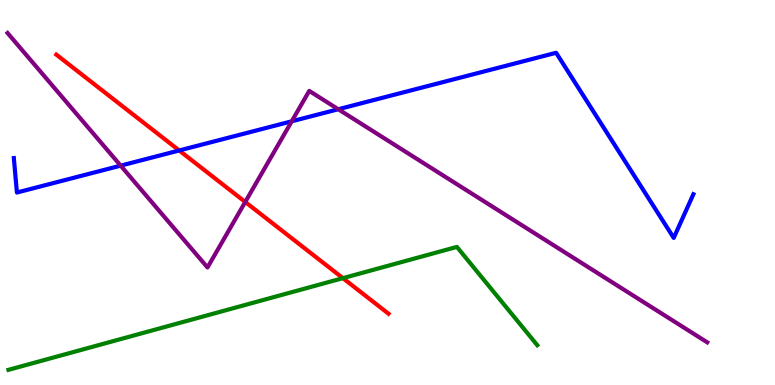[{'lines': ['blue', 'red'], 'intersections': [{'x': 2.31, 'y': 6.09}]}, {'lines': ['green', 'red'], 'intersections': [{'x': 4.42, 'y': 2.78}]}, {'lines': ['purple', 'red'], 'intersections': [{'x': 3.16, 'y': 4.75}]}, {'lines': ['blue', 'green'], 'intersections': []}, {'lines': ['blue', 'purple'], 'intersections': [{'x': 1.56, 'y': 5.7}, {'x': 3.76, 'y': 6.85}, {'x': 4.36, 'y': 7.16}]}, {'lines': ['green', 'purple'], 'intersections': []}]